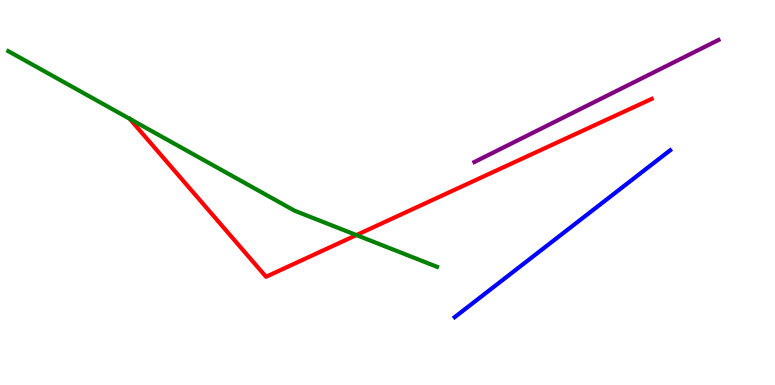[{'lines': ['blue', 'red'], 'intersections': []}, {'lines': ['green', 'red'], 'intersections': [{'x': 4.6, 'y': 3.89}]}, {'lines': ['purple', 'red'], 'intersections': []}, {'lines': ['blue', 'green'], 'intersections': []}, {'lines': ['blue', 'purple'], 'intersections': []}, {'lines': ['green', 'purple'], 'intersections': []}]